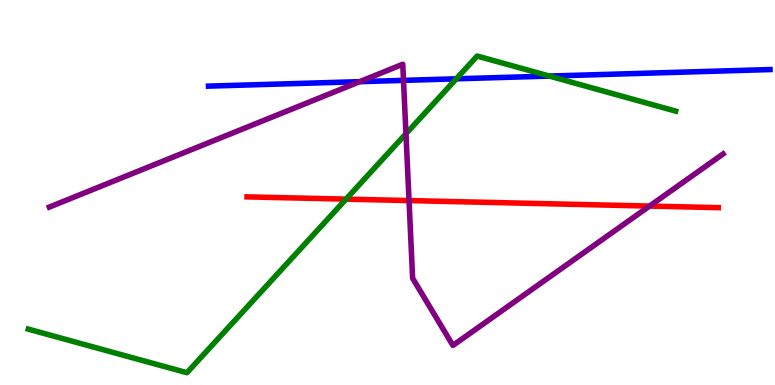[{'lines': ['blue', 'red'], 'intersections': []}, {'lines': ['green', 'red'], 'intersections': [{'x': 4.46, 'y': 4.83}]}, {'lines': ['purple', 'red'], 'intersections': [{'x': 5.28, 'y': 4.79}, {'x': 8.38, 'y': 4.65}]}, {'lines': ['blue', 'green'], 'intersections': [{'x': 5.89, 'y': 7.95}, {'x': 7.09, 'y': 8.02}]}, {'lines': ['blue', 'purple'], 'intersections': [{'x': 4.64, 'y': 7.88}, {'x': 5.21, 'y': 7.91}]}, {'lines': ['green', 'purple'], 'intersections': [{'x': 5.24, 'y': 6.53}]}]